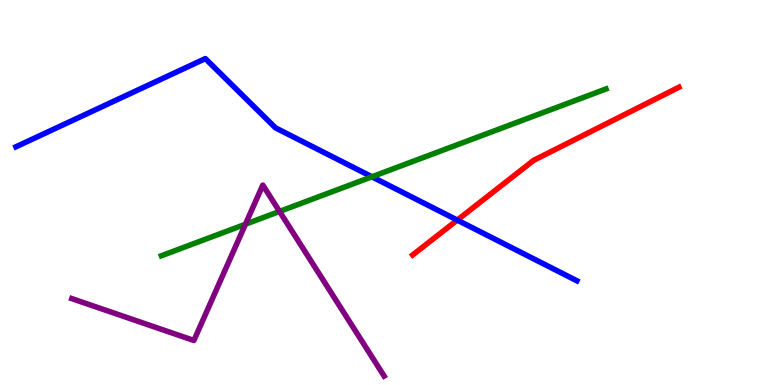[{'lines': ['blue', 'red'], 'intersections': [{'x': 5.9, 'y': 4.28}]}, {'lines': ['green', 'red'], 'intersections': []}, {'lines': ['purple', 'red'], 'intersections': []}, {'lines': ['blue', 'green'], 'intersections': [{'x': 4.8, 'y': 5.41}]}, {'lines': ['blue', 'purple'], 'intersections': []}, {'lines': ['green', 'purple'], 'intersections': [{'x': 3.17, 'y': 4.18}, {'x': 3.61, 'y': 4.51}]}]